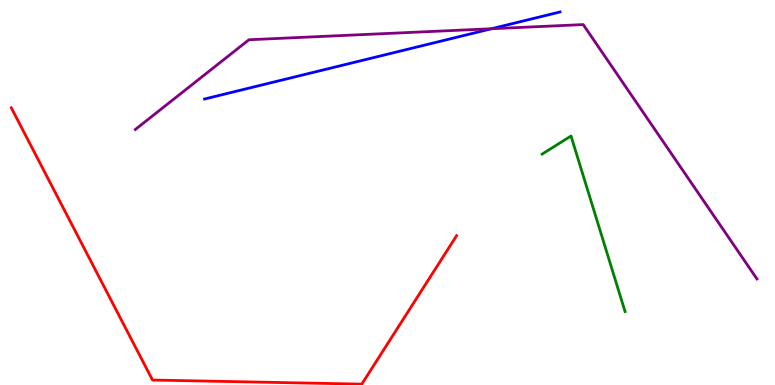[{'lines': ['blue', 'red'], 'intersections': []}, {'lines': ['green', 'red'], 'intersections': []}, {'lines': ['purple', 'red'], 'intersections': []}, {'lines': ['blue', 'green'], 'intersections': []}, {'lines': ['blue', 'purple'], 'intersections': [{'x': 6.34, 'y': 9.25}]}, {'lines': ['green', 'purple'], 'intersections': []}]